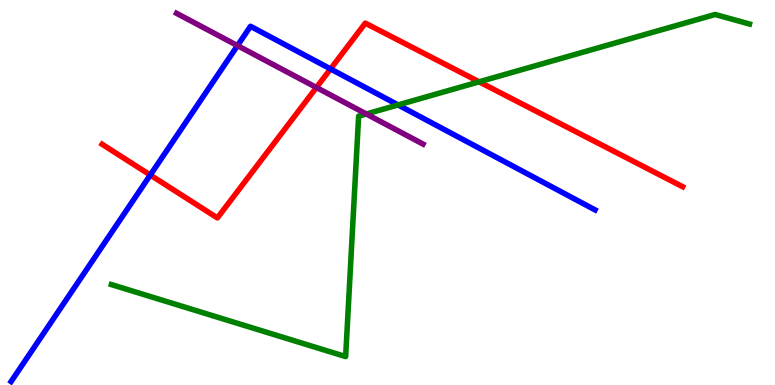[{'lines': ['blue', 'red'], 'intersections': [{'x': 1.94, 'y': 5.45}, {'x': 4.26, 'y': 8.21}]}, {'lines': ['green', 'red'], 'intersections': [{'x': 6.18, 'y': 7.88}]}, {'lines': ['purple', 'red'], 'intersections': [{'x': 4.08, 'y': 7.73}]}, {'lines': ['blue', 'green'], 'intersections': [{'x': 5.14, 'y': 7.27}]}, {'lines': ['blue', 'purple'], 'intersections': [{'x': 3.06, 'y': 8.81}]}, {'lines': ['green', 'purple'], 'intersections': [{'x': 4.73, 'y': 7.04}]}]